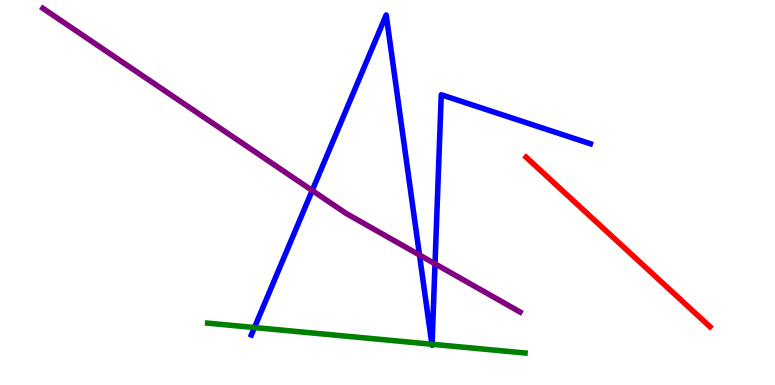[{'lines': ['blue', 'red'], 'intersections': []}, {'lines': ['green', 'red'], 'intersections': []}, {'lines': ['purple', 'red'], 'intersections': []}, {'lines': ['blue', 'green'], 'intersections': [{'x': 3.28, 'y': 1.49}, {'x': 5.57, 'y': 1.06}, {'x': 5.58, 'y': 1.06}]}, {'lines': ['blue', 'purple'], 'intersections': [{'x': 4.03, 'y': 5.05}, {'x': 5.41, 'y': 3.38}, {'x': 5.61, 'y': 3.15}]}, {'lines': ['green', 'purple'], 'intersections': []}]